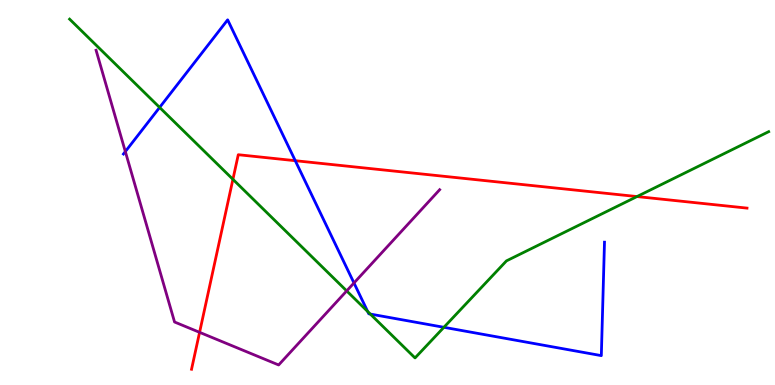[{'lines': ['blue', 'red'], 'intersections': [{'x': 3.81, 'y': 5.83}]}, {'lines': ['green', 'red'], 'intersections': [{'x': 3.01, 'y': 5.34}, {'x': 8.22, 'y': 4.89}]}, {'lines': ['purple', 'red'], 'intersections': [{'x': 2.58, 'y': 1.37}]}, {'lines': ['blue', 'green'], 'intersections': [{'x': 2.06, 'y': 7.21}, {'x': 4.74, 'y': 1.91}, {'x': 4.78, 'y': 1.84}, {'x': 5.73, 'y': 1.5}]}, {'lines': ['blue', 'purple'], 'intersections': [{'x': 1.62, 'y': 6.06}, {'x': 4.57, 'y': 2.65}]}, {'lines': ['green', 'purple'], 'intersections': [{'x': 4.47, 'y': 2.44}]}]